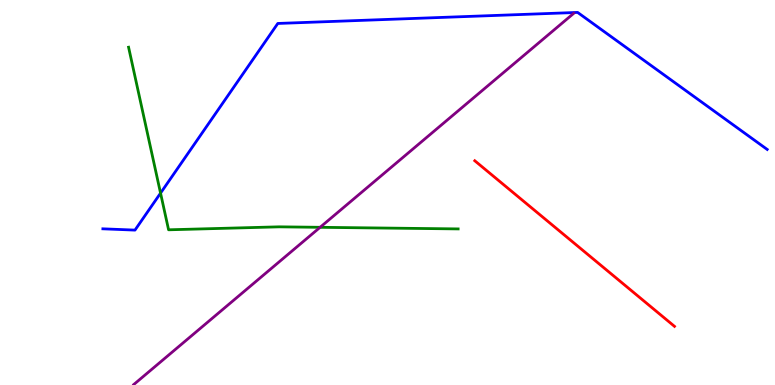[{'lines': ['blue', 'red'], 'intersections': []}, {'lines': ['green', 'red'], 'intersections': []}, {'lines': ['purple', 'red'], 'intersections': []}, {'lines': ['blue', 'green'], 'intersections': [{'x': 2.07, 'y': 4.98}]}, {'lines': ['blue', 'purple'], 'intersections': []}, {'lines': ['green', 'purple'], 'intersections': [{'x': 4.13, 'y': 4.1}]}]